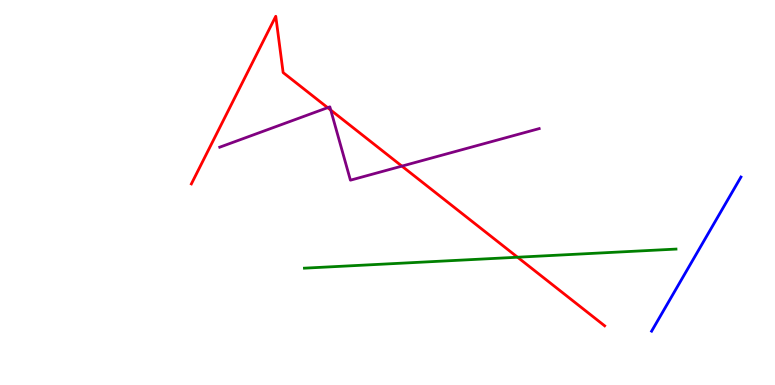[{'lines': ['blue', 'red'], 'intersections': []}, {'lines': ['green', 'red'], 'intersections': [{'x': 6.68, 'y': 3.32}]}, {'lines': ['purple', 'red'], 'intersections': [{'x': 4.23, 'y': 7.2}, {'x': 4.27, 'y': 7.14}, {'x': 5.19, 'y': 5.69}]}, {'lines': ['blue', 'green'], 'intersections': []}, {'lines': ['blue', 'purple'], 'intersections': []}, {'lines': ['green', 'purple'], 'intersections': []}]